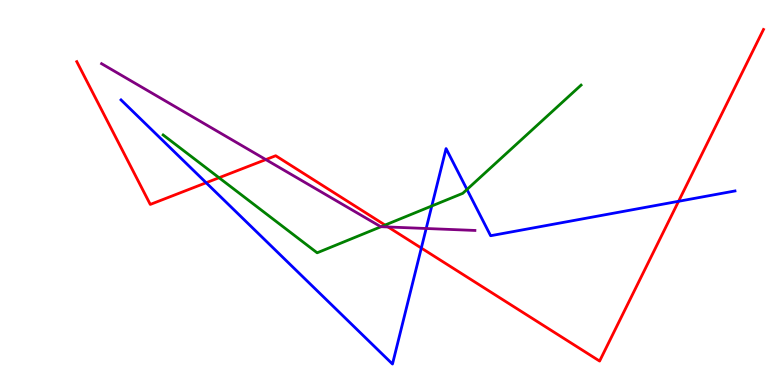[{'lines': ['blue', 'red'], 'intersections': [{'x': 2.66, 'y': 5.25}, {'x': 5.44, 'y': 3.56}, {'x': 8.76, 'y': 4.77}]}, {'lines': ['green', 'red'], 'intersections': [{'x': 2.83, 'y': 5.38}, {'x': 4.97, 'y': 4.15}]}, {'lines': ['purple', 'red'], 'intersections': [{'x': 3.43, 'y': 5.86}, {'x': 5.01, 'y': 4.1}]}, {'lines': ['blue', 'green'], 'intersections': [{'x': 5.57, 'y': 4.65}, {'x': 6.03, 'y': 5.08}]}, {'lines': ['blue', 'purple'], 'intersections': [{'x': 5.5, 'y': 4.07}]}, {'lines': ['green', 'purple'], 'intersections': [{'x': 4.92, 'y': 4.11}]}]